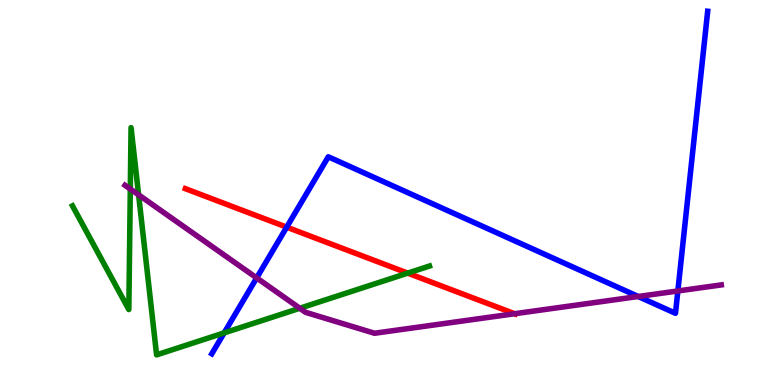[{'lines': ['blue', 'red'], 'intersections': [{'x': 3.7, 'y': 4.1}]}, {'lines': ['green', 'red'], 'intersections': [{'x': 5.26, 'y': 2.91}]}, {'lines': ['purple', 'red'], 'intersections': [{'x': 6.64, 'y': 1.85}]}, {'lines': ['blue', 'green'], 'intersections': [{'x': 2.89, 'y': 1.35}]}, {'lines': ['blue', 'purple'], 'intersections': [{'x': 3.31, 'y': 2.78}, {'x': 8.24, 'y': 2.3}, {'x': 8.75, 'y': 2.44}]}, {'lines': ['green', 'purple'], 'intersections': [{'x': 1.68, 'y': 5.09}, {'x': 1.79, 'y': 4.94}, {'x': 3.87, 'y': 1.99}]}]